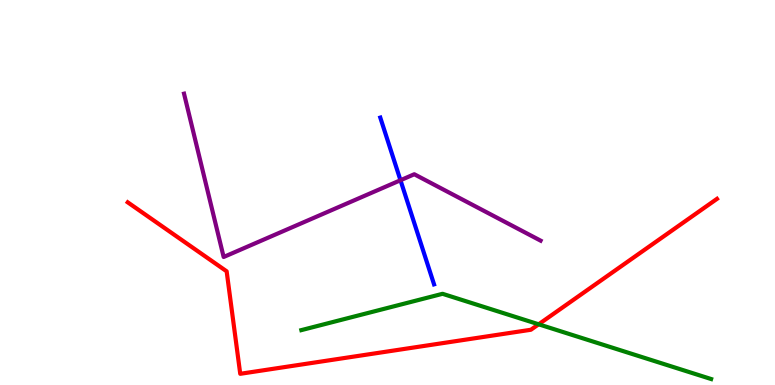[{'lines': ['blue', 'red'], 'intersections': []}, {'lines': ['green', 'red'], 'intersections': [{'x': 6.95, 'y': 1.58}]}, {'lines': ['purple', 'red'], 'intersections': []}, {'lines': ['blue', 'green'], 'intersections': []}, {'lines': ['blue', 'purple'], 'intersections': [{'x': 5.17, 'y': 5.32}]}, {'lines': ['green', 'purple'], 'intersections': []}]